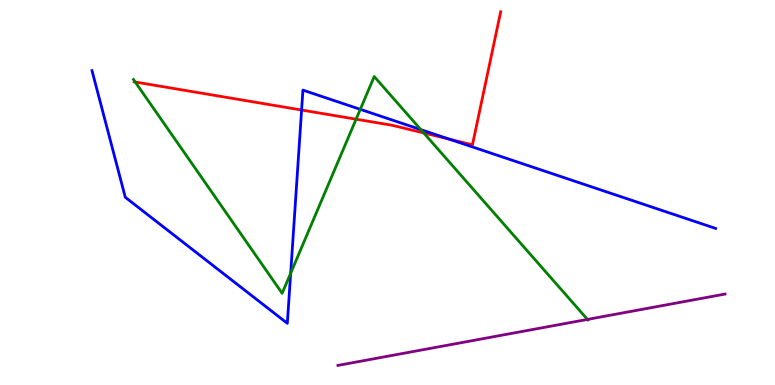[{'lines': ['blue', 'red'], 'intersections': [{'x': 3.89, 'y': 7.14}, {'x': 5.8, 'y': 6.39}]}, {'lines': ['green', 'red'], 'intersections': [{'x': 1.74, 'y': 7.87}, {'x': 4.59, 'y': 6.9}, {'x': 5.47, 'y': 6.55}]}, {'lines': ['purple', 'red'], 'intersections': []}, {'lines': ['blue', 'green'], 'intersections': [{'x': 3.75, 'y': 2.9}, {'x': 4.65, 'y': 7.16}, {'x': 5.43, 'y': 6.63}]}, {'lines': ['blue', 'purple'], 'intersections': []}, {'lines': ['green', 'purple'], 'intersections': [{'x': 7.58, 'y': 1.7}]}]